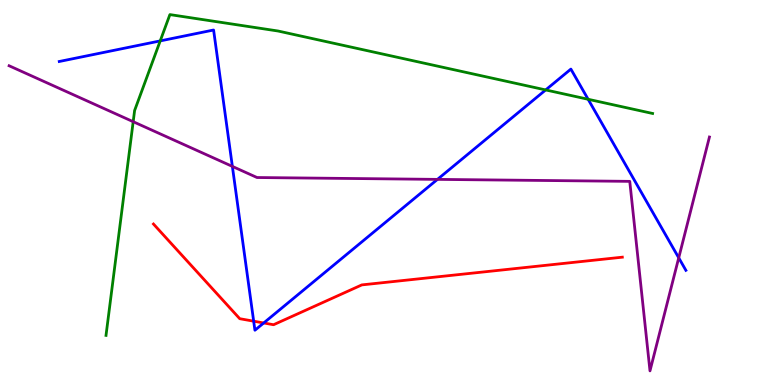[{'lines': ['blue', 'red'], 'intersections': [{'x': 3.27, 'y': 1.66}, {'x': 3.4, 'y': 1.61}]}, {'lines': ['green', 'red'], 'intersections': []}, {'lines': ['purple', 'red'], 'intersections': []}, {'lines': ['blue', 'green'], 'intersections': [{'x': 2.07, 'y': 8.94}, {'x': 7.04, 'y': 7.66}, {'x': 7.59, 'y': 7.42}]}, {'lines': ['blue', 'purple'], 'intersections': [{'x': 3.0, 'y': 5.68}, {'x': 5.64, 'y': 5.34}, {'x': 8.76, 'y': 3.3}]}, {'lines': ['green', 'purple'], 'intersections': [{'x': 1.72, 'y': 6.84}]}]